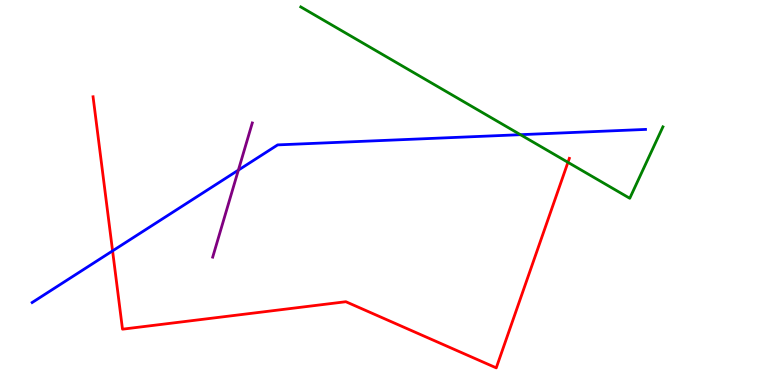[{'lines': ['blue', 'red'], 'intersections': [{'x': 1.45, 'y': 3.48}]}, {'lines': ['green', 'red'], 'intersections': [{'x': 7.33, 'y': 5.78}]}, {'lines': ['purple', 'red'], 'intersections': []}, {'lines': ['blue', 'green'], 'intersections': [{'x': 6.72, 'y': 6.5}]}, {'lines': ['blue', 'purple'], 'intersections': [{'x': 3.08, 'y': 5.58}]}, {'lines': ['green', 'purple'], 'intersections': []}]